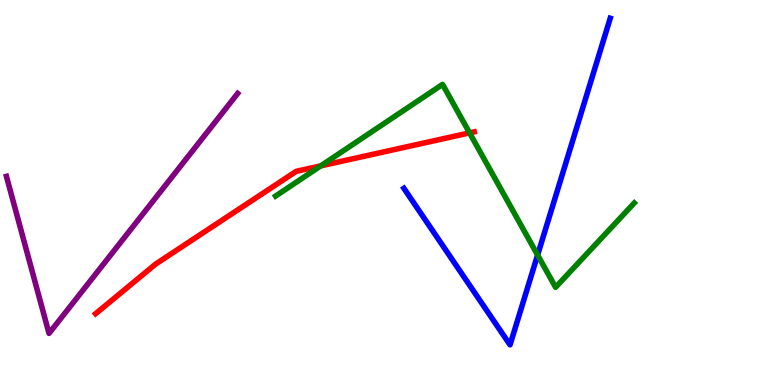[{'lines': ['blue', 'red'], 'intersections': []}, {'lines': ['green', 'red'], 'intersections': [{'x': 4.14, 'y': 5.69}, {'x': 6.06, 'y': 6.55}]}, {'lines': ['purple', 'red'], 'intersections': []}, {'lines': ['blue', 'green'], 'intersections': [{'x': 6.94, 'y': 3.38}]}, {'lines': ['blue', 'purple'], 'intersections': []}, {'lines': ['green', 'purple'], 'intersections': []}]